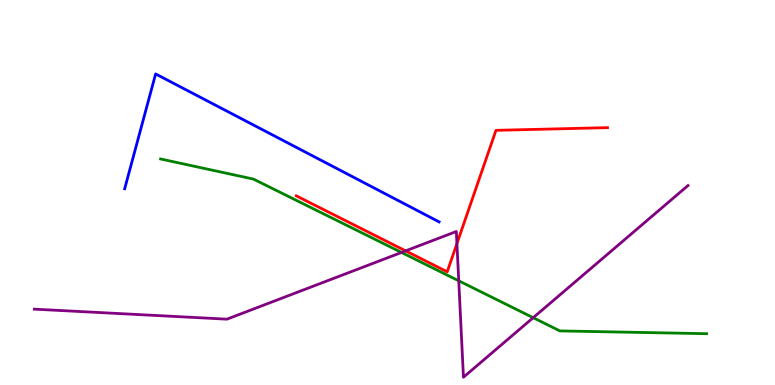[{'lines': ['blue', 'red'], 'intersections': []}, {'lines': ['green', 'red'], 'intersections': []}, {'lines': ['purple', 'red'], 'intersections': [{'x': 5.23, 'y': 3.48}, {'x': 5.9, 'y': 3.67}]}, {'lines': ['blue', 'green'], 'intersections': []}, {'lines': ['blue', 'purple'], 'intersections': []}, {'lines': ['green', 'purple'], 'intersections': [{'x': 5.18, 'y': 3.44}, {'x': 5.92, 'y': 2.71}, {'x': 6.88, 'y': 1.75}]}]